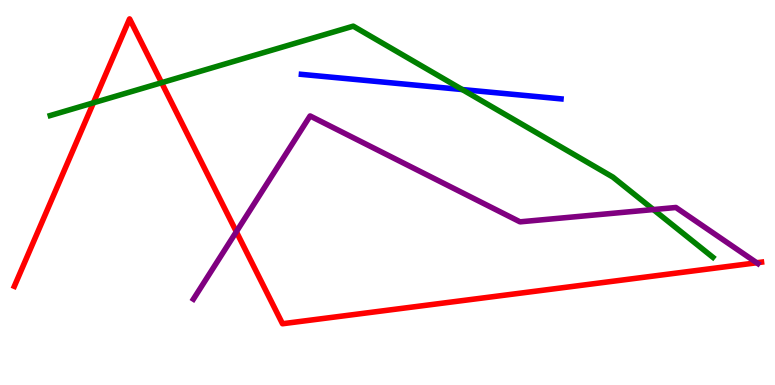[{'lines': ['blue', 'red'], 'intersections': []}, {'lines': ['green', 'red'], 'intersections': [{'x': 1.21, 'y': 7.33}, {'x': 2.09, 'y': 7.85}]}, {'lines': ['purple', 'red'], 'intersections': [{'x': 3.05, 'y': 3.98}, {'x': 9.76, 'y': 3.18}]}, {'lines': ['blue', 'green'], 'intersections': [{'x': 5.96, 'y': 7.67}]}, {'lines': ['blue', 'purple'], 'intersections': []}, {'lines': ['green', 'purple'], 'intersections': [{'x': 8.43, 'y': 4.56}]}]